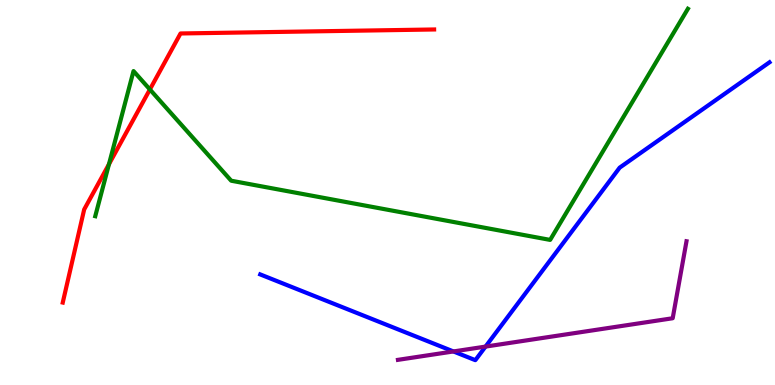[{'lines': ['blue', 'red'], 'intersections': []}, {'lines': ['green', 'red'], 'intersections': [{'x': 1.41, 'y': 5.74}, {'x': 1.93, 'y': 7.68}]}, {'lines': ['purple', 'red'], 'intersections': []}, {'lines': ['blue', 'green'], 'intersections': []}, {'lines': ['blue', 'purple'], 'intersections': [{'x': 5.85, 'y': 0.871}, {'x': 6.26, 'y': 0.998}]}, {'lines': ['green', 'purple'], 'intersections': []}]